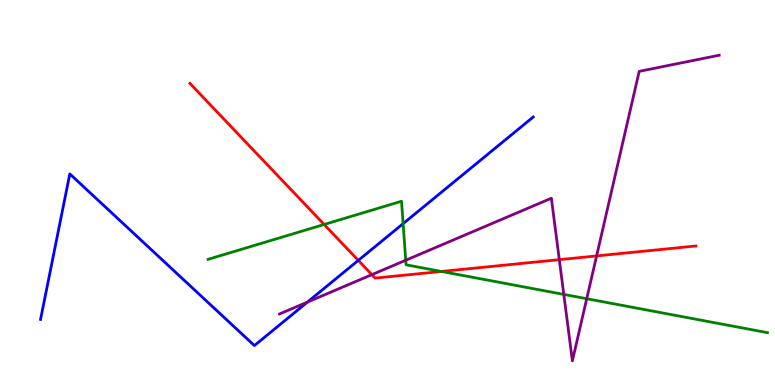[{'lines': ['blue', 'red'], 'intersections': [{'x': 4.62, 'y': 3.24}]}, {'lines': ['green', 'red'], 'intersections': [{'x': 4.18, 'y': 4.17}, {'x': 5.7, 'y': 2.95}]}, {'lines': ['purple', 'red'], 'intersections': [{'x': 4.8, 'y': 2.87}, {'x': 7.22, 'y': 3.26}, {'x': 7.7, 'y': 3.35}]}, {'lines': ['blue', 'green'], 'intersections': [{'x': 5.2, 'y': 4.19}]}, {'lines': ['blue', 'purple'], 'intersections': [{'x': 3.97, 'y': 2.15}]}, {'lines': ['green', 'purple'], 'intersections': [{'x': 5.24, 'y': 3.24}, {'x': 7.27, 'y': 2.35}, {'x': 7.57, 'y': 2.24}]}]